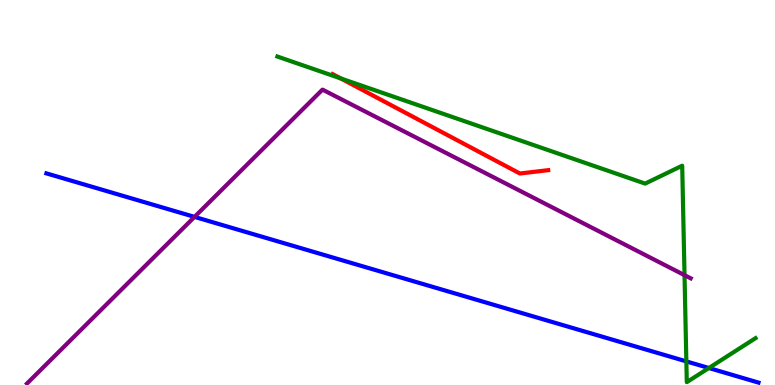[{'lines': ['blue', 'red'], 'intersections': []}, {'lines': ['green', 'red'], 'intersections': [{'x': 4.4, 'y': 7.96}]}, {'lines': ['purple', 'red'], 'intersections': []}, {'lines': ['blue', 'green'], 'intersections': [{'x': 8.86, 'y': 0.613}, {'x': 9.15, 'y': 0.441}]}, {'lines': ['blue', 'purple'], 'intersections': [{'x': 2.51, 'y': 4.37}]}, {'lines': ['green', 'purple'], 'intersections': [{'x': 8.83, 'y': 2.85}]}]